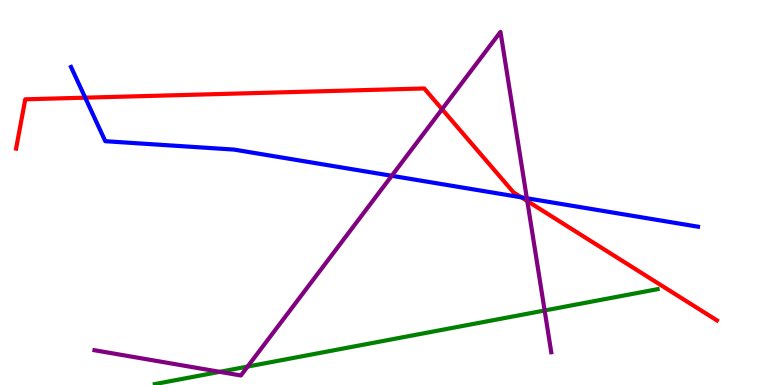[{'lines': ['blue', 'red'], 'intersections': [{'x': 1.1, 'y': 7.46}, {'x': 6.73, 'y': 4.87}]}, {'lines': ['green', 'red'], 'intersections': []}, {'lines': ['purple', 'red'], 'intersections': [{'x': 5.7, 'y': 7.16}, {'x': 6.8, 'y': 4.78}]}, {'lines': ['blue', 'green'], 'intersections': []}, {'lines': ['blue', 'purple'], 'intersections': [{'x': 5.05, 'y': 5.43}, {'x': 6.8, 'y': 4.85}]}, {'lines': ['green', 'purple'], 'intersections': [{'x': 2.84, 'y': 0.342}, {'x': 3.19, 'y': 0.479}, {'x': 7.03, 'y': 1.94}]}]